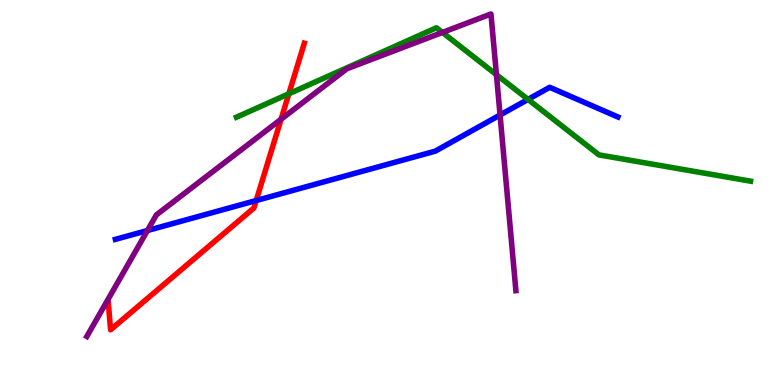[{'lines': ['blue', 'red'], 'intersections': [{'x': 3.31, 'y': 4.79}]}, {'lines': ['green', 'red'], 'intersections': [{'x': 3.73, 'y': 7.56}]}, {'lines': ['purple', 'red'], 'intersections': [{'x': 3.63, 'y': 6.9}]}, {'lines': ['blue', 'green'], 'intersections': [{'x': 6.81, 'y': 7.42}]}, {'lines': ['blue', 'purple'], 'intersections': [{'x': 1.9, 'y': 4.01}, {'x': 6.45, 'y': 7.01}]}, {'lines': ['green', 'purple'], 'intersections': [{'x': 5.71, 'y': 9.16}, {'x': 6.41, 'y': 8.06}]}]